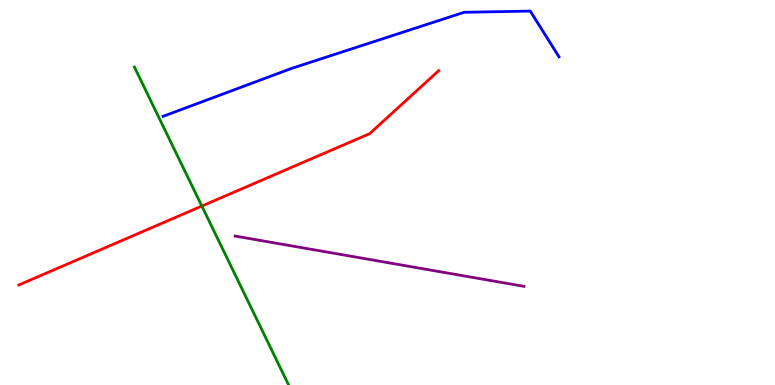[{'lines': ['blue', 'red'], 'intersections': []}, {'lines': ['green', 'red'], 'intersections': [{'x': 2.6, 'y': 4.65}]}, {'lines': ['purple', 'red'], 'intersections': []}, {'lines': ['blue', 'green'], 'intersections': []}, {'lines': ['blue', 'purple'], 'intersections': []}, {'lines': ['green', 'purple'], 'intersections': []}]